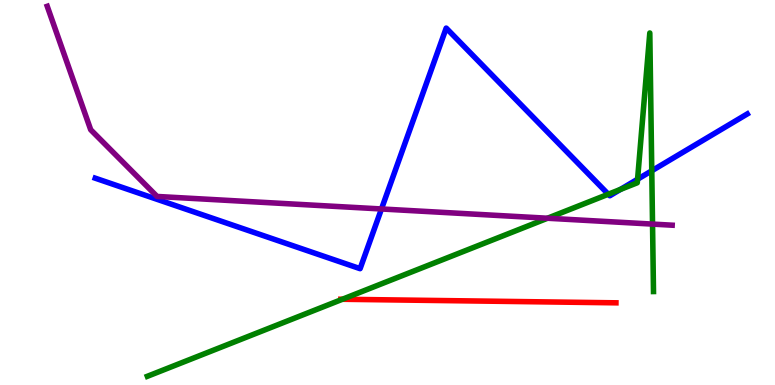[{'lines': ['blue', 'red'], 'intersections': []}, {'lines': ['green', 'red'], 'intersections': [{'x': 4.42, 'y': 2.23}]}, {'lines': ['purple', 'red'], 'intersections': []}, {'lines': ['blue', 'green'], 'intersections': [{'x': 7.85, 'y': 4.96}, {'x': 8.01, 'y': 5.08}, {'x': 8.23, 'y': 5.34}, {'x': 8.41, 'y': 5.56}]}, {'lines': ['blue', 'purple'], 'intersections': [{'x': 4.92, 'y': 4.57}]}, {'lines': ['green', 'purple'], 'intersections': [{'x': 7.06, 'y': 4.33}, {'x': 8.42, 'y': 4.18}]}]